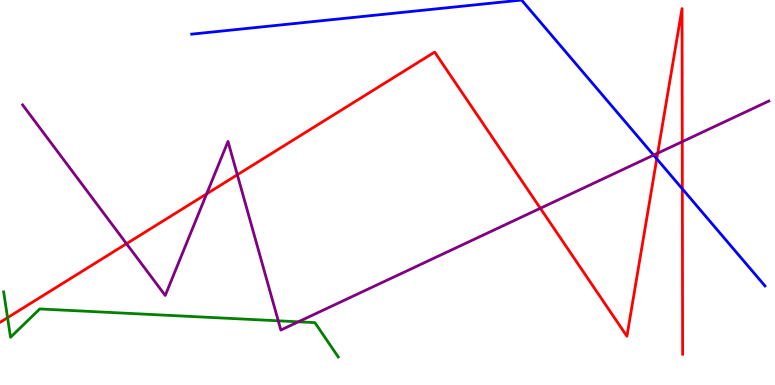[{'lines': ['blue', 'red'], 'intersections': [{'x': 8.47, 'y': 5.87}, {'x': 8.8, 'y': 5.09}]}, {'lines': ['green', 'red'], 'intersections': [{'x': 0.0975, 'y': 1.75}]}, {'lines': ['purple', 'red'], 'intersections': [{'x': 1.63, 'y': 3.67}, {'x': 2.67, 'y': 4.96}, {'x': 3.06, 'y': 5.46}, {'x': 6.97, 'y': 4.59}, {'x': 8.49, 'y': 6.02}, {'x': 8.8, 'y': 6.32}]}, {'lines': ['blue', 'green'], 'intersections': []}, {'lines': ['blue', 'purple'], 'intersections': [{'x': 8.43, 'y': 5.97}]}, {'lines': ['green', 'purple'], 'intersections': [{'x': 3.59, 'y': 1.67}, {'x': 3.85, 'y': 1.64}]}]